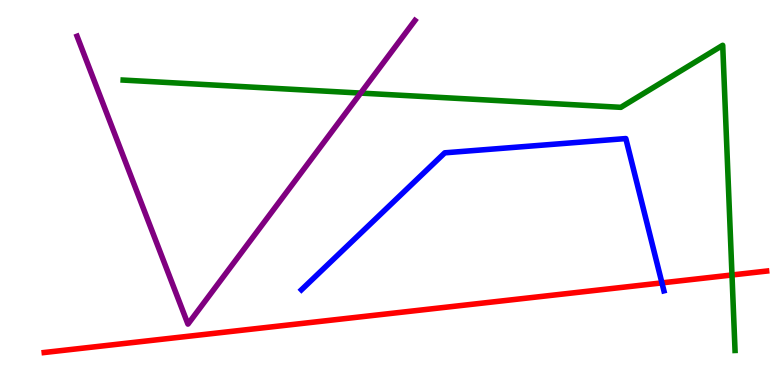[{'lines': ['blue', 'red'], 'intersections': [{'x': 8.54, 'y': 2.65}]}, {'lines': ['green', 'red'], 'intersections': [{'x': 9.44, 'y': 2.86}]}, {'lines': ['purple', 'red'], 'intersections': []}, {'lines': ['blue', 'green'], 'intersections': []}, {'lines': ['blue', 'purple'], 'intersections': []}, {'lines': ['green', 'purple'], 'intersections': [{'x': 4.65, 'y': 7.58}]}]